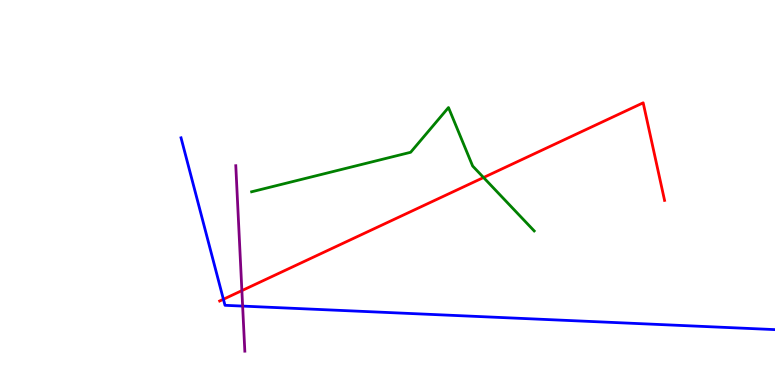[{'lines': ['blue', 'red'], 'intersections': [{'x': 2.88, 'y': 2.23}]}, {'lines': ['green', 'red'], 'intersections': [{'x': 6.24, 'y': 5.39}]}, {'lines': ['purple', 'red'], 'intersections': [{'x': 3.12, 'y': 2.45}]}, {'lines': ['blue', 'green'], 'intersections': []}, {'lines': ['blue', 'purple'], 'intersections': [{'x': 3.13, 'y': 2.05}]}, {'lines': ['green', 'purple'], 'intersections': []}]